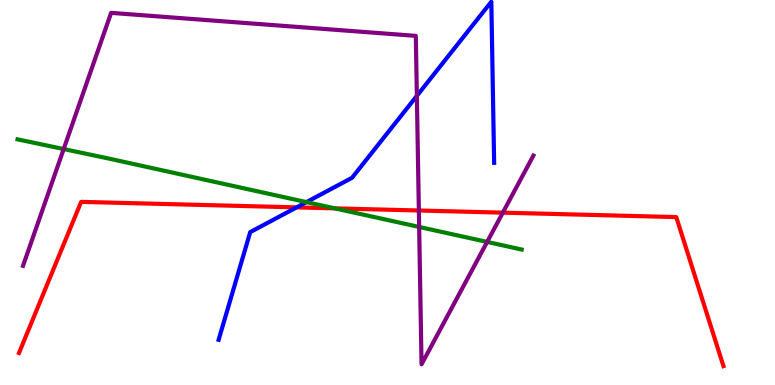[{'lines': ['blue', 'red'], 'intersections': [{'x': 3.83, 'y': 4.61}]}, {'lines': ['green', 'red'], 'intersections': [{'x': 4.32, 'y': 4.59}]}, {'lines': ['purple', 'red'], 'intersections': [{'x': 5.4, 'y': 4.53}, {'x': 6.49, 'y': 4.48}]}, {'lines': ['blue', 'green'], 'intersections': [{'x': 3.95, 'y': 4.75}]}, {'lines': ['blue', 'purple'], 'intersections': [{'x': 5.38, 'y': 7.51}]}, {'lines': ['green', 'purple'], 'intersections': [{'x': 0.822, 'y': 6.13}, {'x': 5.41, 'y': 4.11}, {'x': 6.29, 'y': 3.72}]}]